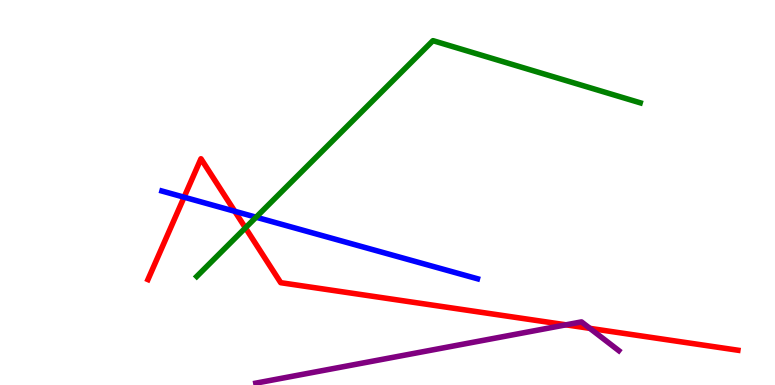[{'lines': ['blue', 'red'], 'intersections': [{'x': 2.38, 'y': 4.88}, {'x': 3.03, 'y': 4.51}]}, {'lines': ['green', 'red'], 'intersections': [{'x': 3.17, 'y': 4.08}]}, {'lines': ['purple', 'red'], 'intersections': [{'x': 7.3, 'y': 1.56}, {'x': 7.61, 'y': 1.47}]}, {'lines': ['blue', 'green'], 'intersections': [{'x': 3.3, 'y': 4.36}]}, {'lines': ['blue', 'purple'], 'intersections': []}, {'lines': ['green', 'purple'], 'intersections': []}]